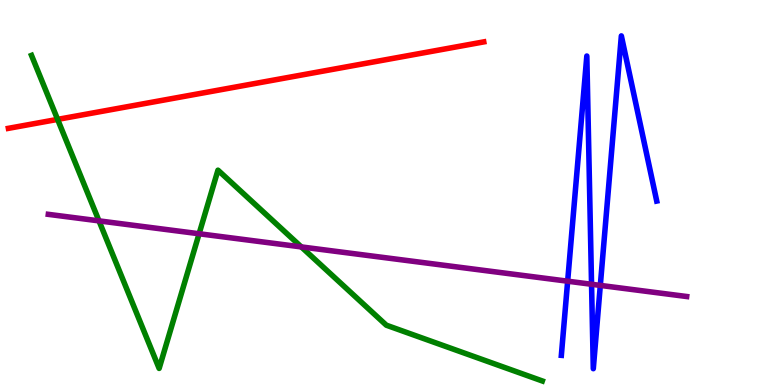[{'lines': ['blue', 'red'], 'intersections': []}, {'lines': ['green', 'red'], 'intersections': [{'x': 0.743, 'y': 6.9}]}, {'lines': ['purple', 'red'], 'intersections': []}, {'lines': ['blue', 'green'], 'intersections': []}, {'lines': ['blue', 'purple'], 'intersections': [{'x': 7.32, 'y': 2.7}, {'x': 7.63, 'y': 2.62}, {'x': 7.75, 'y': 2.59}]}, {'lines': ['green', 'purple'], 'intersections': [{'x': 1.28, 'y': 4.26}, {'x': 2.57, 'y': 3.93}, {'x': 3.89, 'y': 3.59}]}]